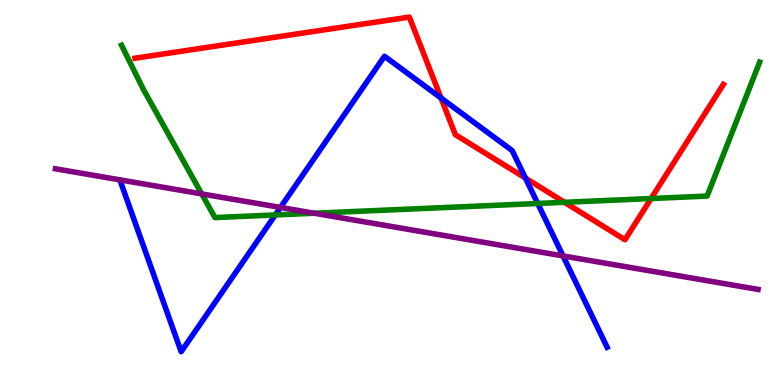[{'lines': ['blue', 'red'], 'intersections': [{'x': 5.69, 'y': 7.45}, {'x': 6.78, 'y': 5.37}]}, {'lines': ['green', 'red'], 'intersections': [{'x': 7.28, 'y': 4.75}, {'x': 8.4, 'y': 4.84}]}, {'lines': ['purple', 'red'], 'intersections': []}, {'lines': ['blue', 'green'], 'intersections': [{'x': 3.55, 'y': 4.42}, {'x': 6.94, 'y': 4.72}]}, {'lines': ['blue', 'purple'], 'intersections': [{'x': 3.62, 'y': 4.61}, {'x': 7.27, 'y': 3.35}]}, {'lines': ['green', 'purple'], 'intersections': [{'x': 2.6, 'y': 4.96}, {'x': 4.06, 'y': 4.46}]}]